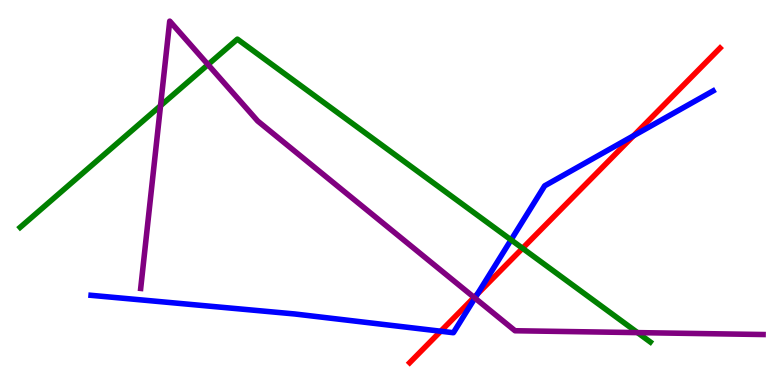[{'lines': ['blue', 'red'], 'intersections': [{'x': 5.69, 'y': 1.4}, {'x': 6.16, 'y': 2.36}, {'x': 8.18, 'y': 6.47}]}, {'lines': ['green', 'red'], 'intersections': [{'x': 6.74, 'y': 3.55}]}, {'lines': ['purple', 'red'], 'intersections': [{'x': 6.12, 'y': 2.28}]}, {'lines': ['blue', 'green'], 'intersections': [{'x': 6.59, 'y': 3.77}]}, {'lines': ['blue', 'purple'], 'intersections': [{'x': 6.13, 'y': 2.26}]}, {'lines': ['green', 'purple'], 'intersections': [{'x': 2.07, 'y': 7.25}, {'x': 2.68, 'y': 8.32}, {'x': 8.23, 'y': 1.36}]}]